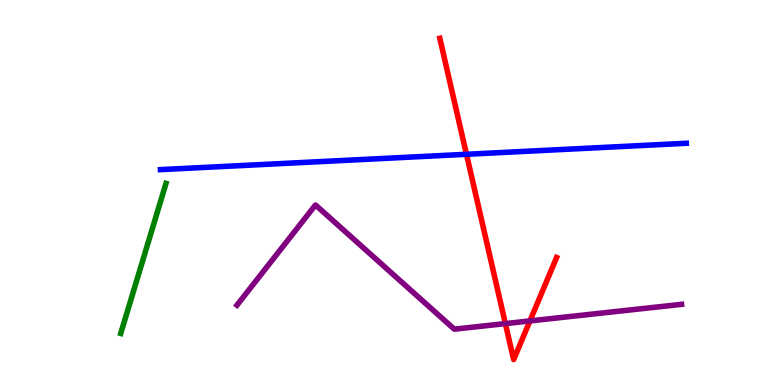[{'lines': ['blue', 'red'], 'intersections': [{'x': 6.02, 'y': 5.99}]}, {'lines': ['green', 'red'], 'intersections': []}, {'lines': ['purple', 'red'], 'intersections': [{'x': 6.52, 'y': 1.59}, {'x': 6.84, 'y': 1.66}]}, {'lines': ['blue', 'green'], 'intersections': []}, {'lines': ['blue', 'purple'], 'intersections': []}, {'lines': ['green', 'purple'], 'intersections': []}]